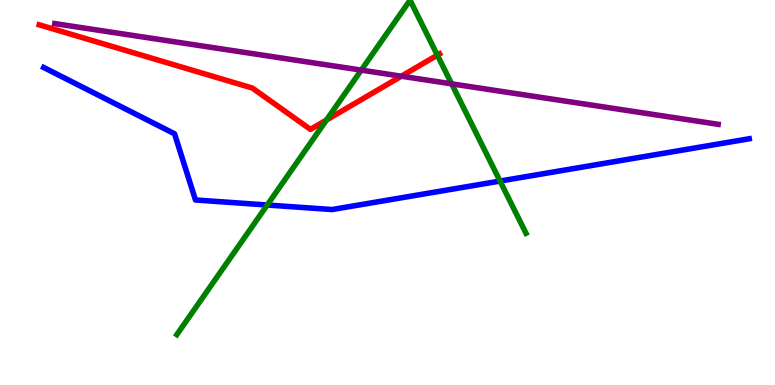[{'lines': ['blue', 'red'], 'intersections': []}, {'lines': ['green', 'red'], 'intersections': [{'x': 4.21, 'y': 6.88}, {'x': 5.64, 'y': 8.57}]}, {'lines': ['purple', 'red'], 'intersections': [{'x': 5.18, 'y': 8.02}]}, {'lines': ['blue', 'green'], 'intersections': [{'x': 3.45, 'y': 4.68}, {'x': 6.45, 'y': 5.3}]}, {'lines': ['blue', 'purple'], 'intersections': []}, {'lines': ['green', 'purple'], 'intersections': [{'x': 4.66, 'y': 8.18}, {'x': 5.83, 'y': 7.82}]}]